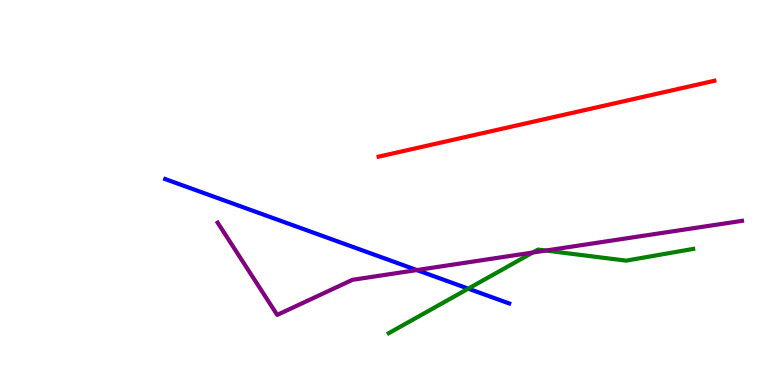[{'lines': ['blue', 'red'], 'intersections': []}, {'lines': ['green', 'red'], 'intersections': []}, {'lines': ['purple', 'red'], 'intersections': []}, {'lines': ['blue', 'green'], 'intersections': [{'x': 6.04, 'y': 2.5}]}, {'lines': ['blue', 'purple'], 'intersections': [{'x': 5.38, 'y': 2.99}]}, {'lines': ['green', 'purple'], 'intersections': [{'x': 6.87, 'y': 3.44}, {'x': 7.04, 'y': 3.49}]}]